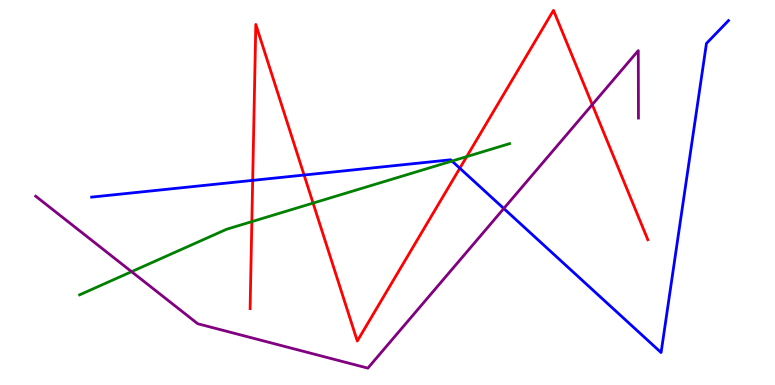[{'lines': ['blue', 'red'], 'intersections': [{'x': 3.26, 'y': 5.32}, {'x': 3.92, 'y': 5.45}, {'x': 5.93, 'y': 5.63}]}, {'lines': ['green', 'red'], 'intersections': [{'x': 3.25, 'y': 4.24}, {'x': 4.04, 'y': 4.72}, {'x': 6.02, 'y': 5.93}]}, {'lines': ['purple', 'red'], 'intersections': [{'x': 7.64, 'y': 7.28}]}, {'lines': ['blue', 'green'], 'intersections': [{'x': 5.83, 'y': 5.82}]}, {'lines': ['blue', 'purple'], 'intersections': [{'x': 6.5, 'y': 4.58}]}, {'lines': ['green', 'purple'], 'intersections': [{'x': 1.7, 'y': 2.94}]}]